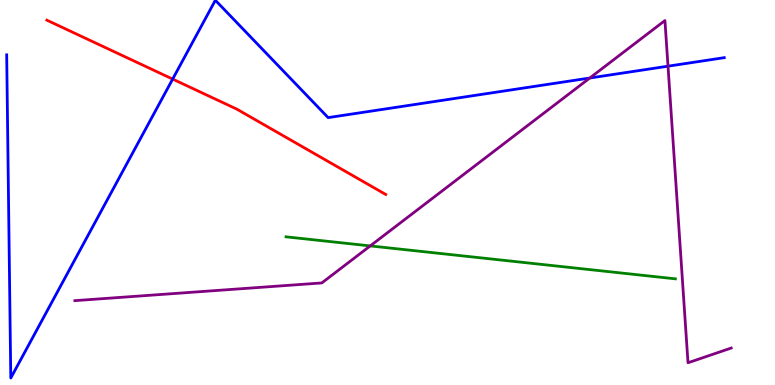[{'lines': ['blue', 'red'], 'intersections': [{'x': 2.23, 'y': 7.95}]}, {'lines': ['green', 'red'], 'intersections': []}, {'lines': ['purple', 'red'], 'intersections': []}, {'lines': ['blue', 'green'], 'intersections': []}, {'lines': ['blue', 'purple'], 'intersections': [{'x': 7.61, 'y': 7.97}, {'x': 8.62, 'y': 8.28}]}, {'lines': ['green', 'purple'], 'intersections': [{'x': 4.78, 'y': 3.61}]}]